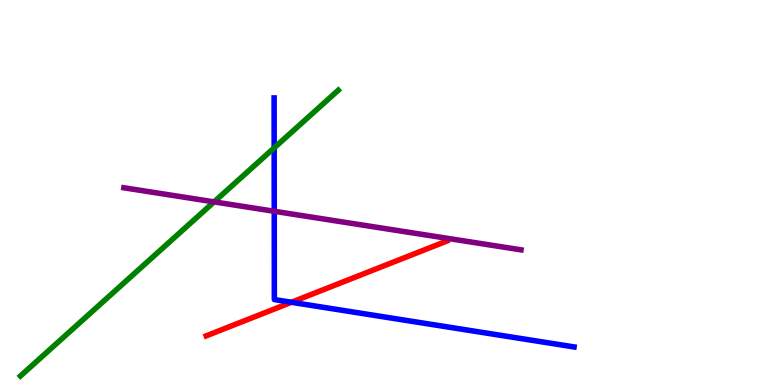[{'lines': ['blue', 'red'], 'intersections': [{'x': 3.76, 'y': 2.15}]}, {'lines': ['green', 'red'], 'intersections': []}, {'lines': ['purple', 'red'], 'intersections': []}, {'lines': ['blue', 'green'], 'intersections': [{'x': 3.54, 'y': 6.16}]}, {'lines': ['blue', 'purple'], 'intersections': [{'x': 3.54, 'y': 4.51}]}, {'lines': ['green', 'purple'], 'intersections': [{'x': 2.76, 'y': 4.76}]}]